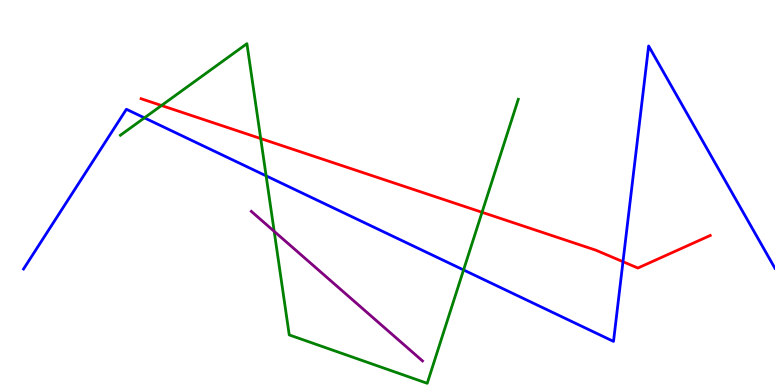[{'lines': ['blue', 'red'], 'intersections': [{'x': 8.04, 'y': 3.2}]}, {'lines': ['green', 'red'], 'intersections': [{'x': 2.08, 'y': 7.26}, {'x': 3.36, 'y': 6.4}, {'x': 6.22, 'y': 4.49}]}, {'lines': ['purple', 'red'], 'intersections': []}, {'lines': ['blue', 'green'], 'intersections': [{'x': 1.86, 'y': 6.94}, {'x': 3.43, 'y': 5.43}, {'x': 5.98, 'y': 2.99}]}, {'lines': ['blue', 'purple'], 'intersections': []}, {'lines': ['green', 'purple'], 'intersections': [{'x': 3.54, 'y': 3.99}]}]